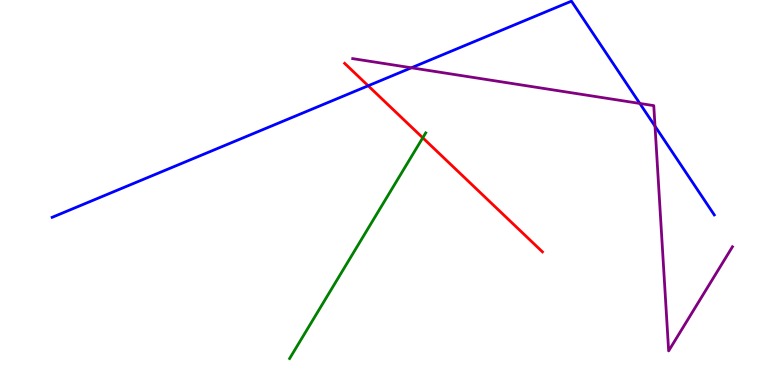[{'lines': ['blue', 'red'], 'intersections': [{'x': 4.75, 'y': 7.77}]}, {'lines': ['green', 'red'], 'intersections': [{'x': 5.46, 'y': 6.42}]}, {'lines': ['purple', 'red'], 'intersections': []}, {'lines': ['blue', 'green'], 'intersections': []}, {'lines': ['blue', 'purple'], 'intersections': [{'x': 5.31, 'y': 8.24}, {'x': 8.26, 'y': 7.31}, {'x': 8.45, 'y': 6.72}]}, {'lines': ['green', 'purple'], 'intersections': []}]